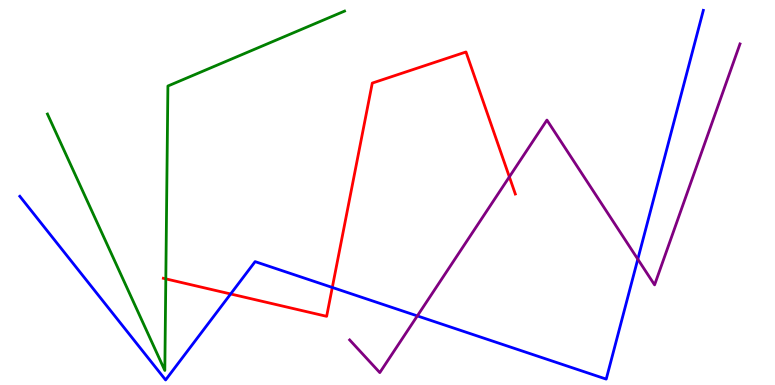[{'lines': ['blue', 'red'], 'intersections': [{'x': 2.98, 'y': 2.36}, {'x': 4.29, 'y': 2.53}]}, {'lines': ['green', 'red'], 'intersections': [{'x': 2.14, 'y': 2.76}]}, {'lines': ['purple', 'red'], 'intersections': [{'x': 6.57, 'y': 5.41}]}, {'lines': ['blue', 'green'], 'intersections': []}, {'lines': ['blue', 'purple'], 'intersections': [{'x': 5.38, 'y': 1.79}, {'x': 8.23, 'y': 3.27}]}, {'lines': ['green', 'purple'], 'intersections': []}]